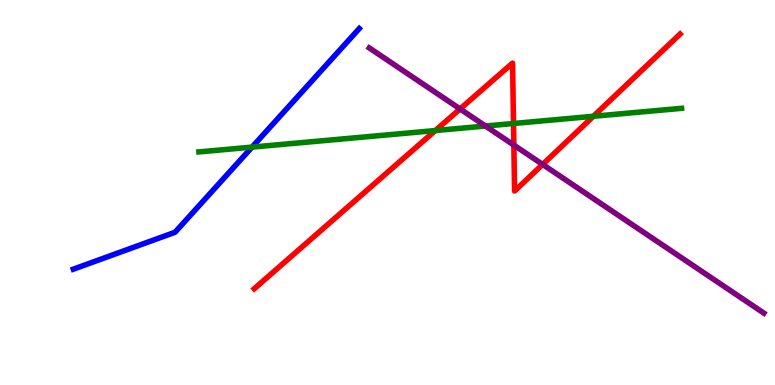[{'lines': ['blue', 'red'], 'intersections': []}, {'lines': ['green', 'red'], 'intersections': [{'x': 5.62, 'y': 6.61}, {'x': 6.63, 'y': 6.79}, {'x': 7.66, 'y': 6.98}]}, {'lines': ['purple', 'red'], 'intersections': [{'x': 5.94, 'y': 7.17}, {'x': 6.63, 'y': 6.23}, {'x': 7.0, 'y': 5.73}]}, {'lines': ['blue', 'green'], 'intersections': [{'x': 3.25, 'y': 6.18}]}, {'lines': ['blue', 'purple'], 'intersections': []}, {'lines': ['green', 'purple'], 'intersections': [{'x': 6.26, 'y': 6.73}]}]